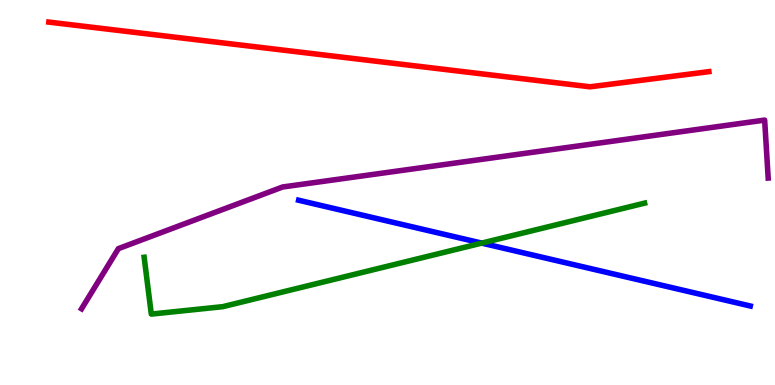[{'lines': ['blue', 'red'], 'intersections': []}, {'lines': ['green', 'red'], 'intersections': []}, {'lines': ['purple', 'red'], 'intersections': []}, {'lines': ['blue', 'green'], 'intersections': [{'x': 6.22, 'y': 3.69}]}, {'lines': ['blue', 'purple'], 'intersections': []}, {'lines': ['green', 'purple'], 'intersections': []}]